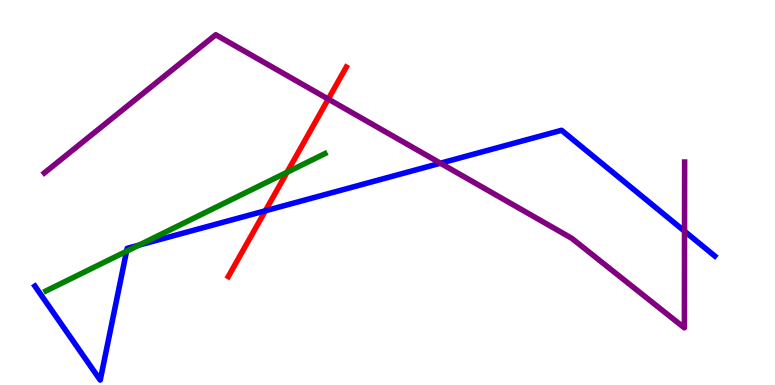[{'lines': ['blue', 'red'], 'intersections': [{'x': 3.42, 'y': 4.52}]}, {'lines': ['green', 'red'], 'intersections': [{'x': 3.7, 'y': 5.53}]}, {'lines': ['purple', 'red'], 'intersections': [{'x': 4.24, 'y': 7.43}]}, {'lines': ['blue', 'green'], 'intersections': [{'x': 1.63, 'y': 3.47}, {'x': 1.79, 'y': 3.63}]}, {'lines': ['blue', 'purple'], 'intersections': [{'x': 5.68, 'y': 5.76}, {'x': 8.83, 'y': 3.99}]}, {'lines': ['green', 'purple'], 'intersections': []}]